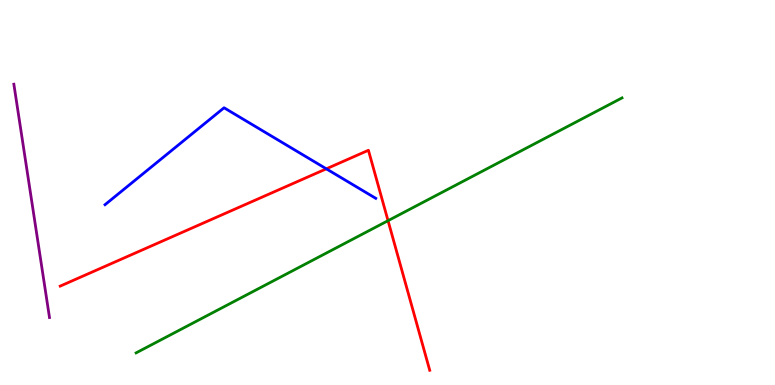[{'lines': ['blue', 'red'], 'intersections': [{'x': 4.21, 'y': 5.61}]}, {'lines': ['green', 'red'], 'intersections': [{'x': 5.01, 'y': 4.27}]}, {'lines': ['purple', 'red'], 'intersections': []}, {'lines': ['blue', 'green'], 'intersections': []}, {'lines': ['blue', 'purple'], 'intersections': []}, {'lines': ['green', 'purple'], 'intersections': []}]